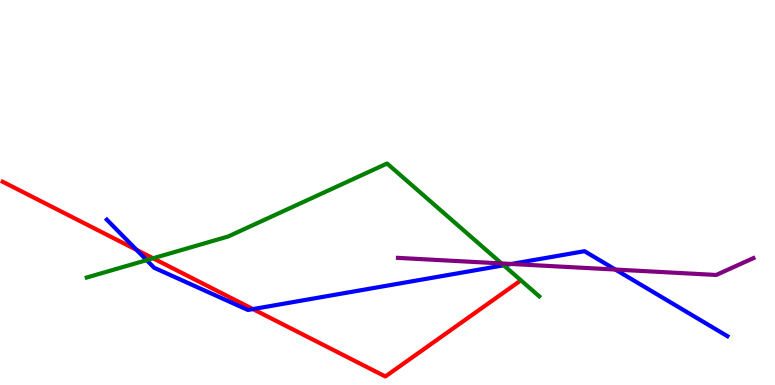[{'lines': ['blue', 'red'], 'intersections': [{'x': 1.76, 'y': 3.51}, {'x': 3.26, 'y': 1.97}]}, {'lines': ['green', 'red'], 'intersections': [{'x': 1.98, 'y': 3.29}]}, {'lines': ['purple', 'red'], 'intersections': []}, {'lines': ['blue', 'green'], 'intersections': [{'x': 1.89, 'y': 3.24}, {'x': 6.5, 'y': 3.11}]}, {'lines': ['blue', 'purple'], 'intersections': [{'x': 6.6, 'y': 3.14}, {'x': 7.94, 'y': 3.0}]}, {'lines': ['green', 'purple'], 'intersections': [{'x': 6.47, 'y': 3.16}]}]